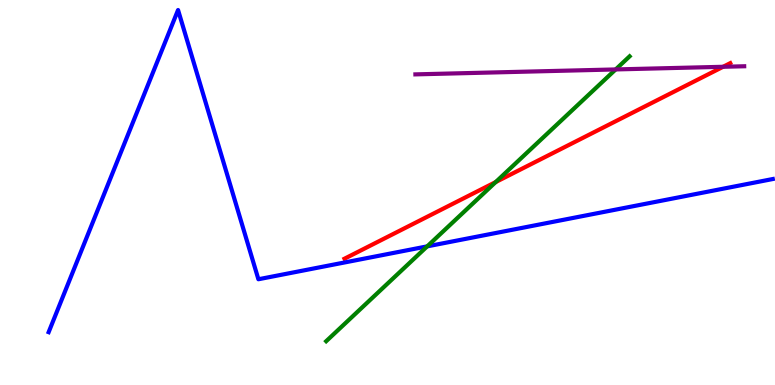[{'lines': ['blue', 'red'], 'intersections': []}, {'lines': ['green', 'red'], 'intersections': [{'x': 6.4, 'y': 5.27}]}, {'lines': ['purple', 'red'], 'intersections': [{'x': 9.33, 'y': 8.27}]}, {'lines': ['blue', 'green'], 'intersections': [{'x': 5.51, 'y': 3.6}]}, {'lines': ['blue', 'purple'], 'intersections': []}, {'lines': ['green', 'purple'], 'intersections': [{'x': 7.94, 'y': 8.2}]}]